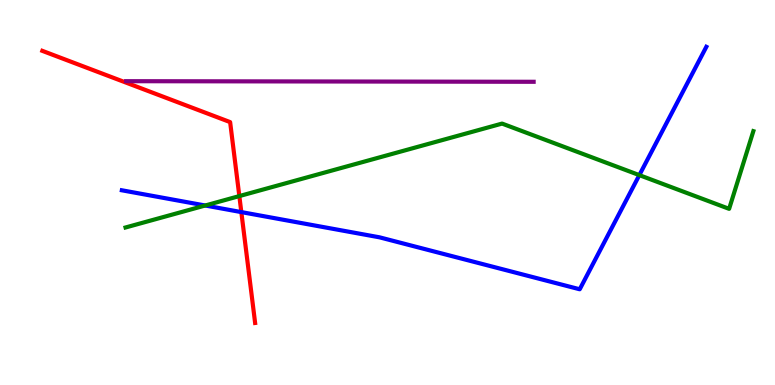[{'lines': ['blue', 'red'], 'intersections': [{'x': 3.11, 'y': 4.49}]}, {'lines': ['green', 'red'], 'intersections': [{'x': 3.09, 'y': 4.91}]}, {'lines': ['purple', 'red'], 'intersections': []}, {'lines': ['blue', 'green'], 'intersections': [{'x': 2.65, 'y': 4.66}, {'x': 8.25, 'y': 5.45}]}, {'lines': ['blue', 'purple'], 'intersections': []}, {'lines': ['green', 'purple'], 'intersections': []}]